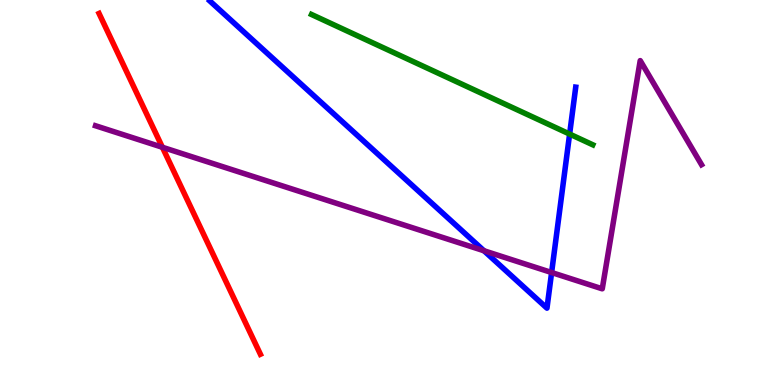[{'lines': ['blue', 'red'], 'intersections': []}, {'lines': ['green', 'red'], 'intersections': []}, {'lines': ['purple', 'red'], 'intersections': [{'x': 2.1, 'y': 6.17}]}, {'lines': ['blue', 'green'], 'intersections': [{'x': 7.35, 'y': 6.52}]}, {'lines': ['blue', 'purple'], 'intersections': [{'x': 6.24, 'y': 3.49}, {'x': 7.12, 'y': 2.92}]}, {'lines': ['green', 'purple'], 'intersections': []}]